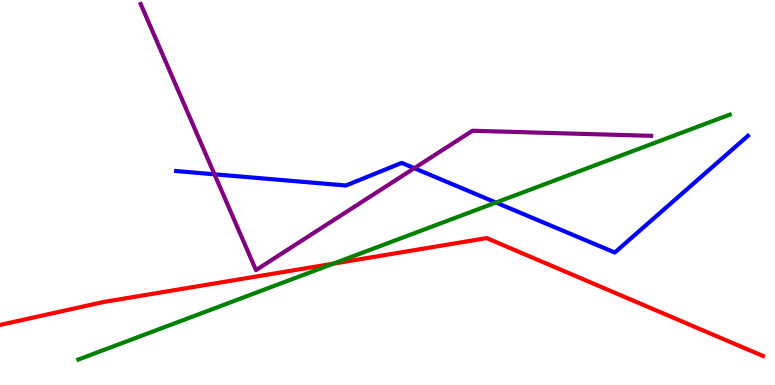[{'lines': ['blue', 'red'], 'intersections': []}, {'lines': ['green', 'red'], 'intersections': [{'x': 4.3, 'y': 3.15}]}, {'lines': ['purple', 'red'], 'intersections': []}, {'lines': ['blue', 'green'], 'intersections': [{'x': 6.4, 'y': 4.74}]}, {'lines': ['blue', 'purple'], 'intersections': [{'x': 2.77, 'y': 5.47}, {'x': 5.35, 'y': 5.63}]}, {'lines': ['green', 'purple'], 'intersections': []}]